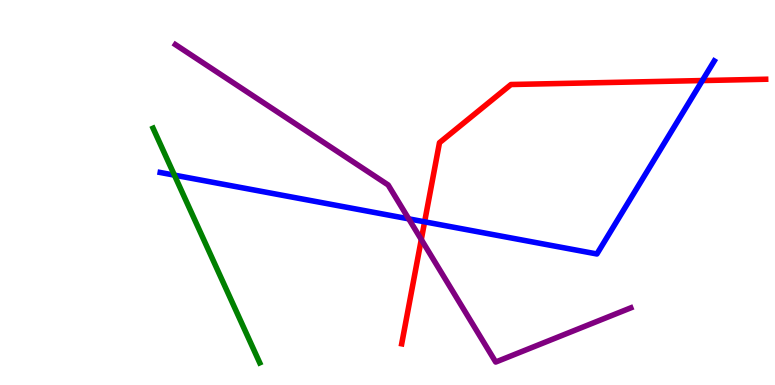[{'lines': ['blue', 'red'], 'intersections': [{'x': 5.48, 'y': 4.24}, {'x': 9.06, 'y': 7.91}]}, {'lines': ['green', 'red'], 'intersections': []}, {'lines': ['purple', 'red'], 'intersections': [{'x': 5.44, 'y': 3.78}]}, {'lines': ['blue', 'green'], 'intersections': [{'x': 2.25, 'y': 5.45}]}, {'lines': ['blue', 'purple'], 'intersections': [{'x': 5.27, 'y': 4.32}]}, {'lines': ['green', 'purple'], 'intersections': []}]